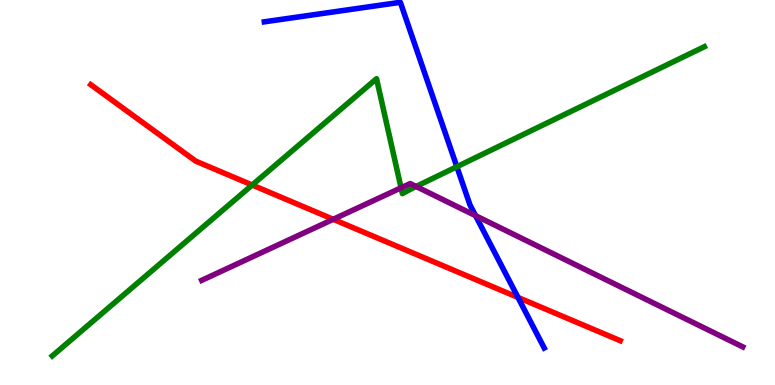[{'lines': ['blue', 'red'], 'intersections': [{'x': 6.68, 'y': 2.27}]}, {'lines': ['green', 'red'], 'intersections': [{'x': 3.25, 'y': 5.19}]}, {'lines': ['purple', 'red'], 'intersections': [{'x': 4.3, 'y': 4.3}]}, {'lines': ['blue', 'green'], 'intersections': [{'x': 5.89, 'y': 5.67}]}, {'lines': ['blue', 'purple'], 'intersections': [{'x': 6.14, 'y': 4.4}]}, {'lines': ['green', 'purple'], 'intersections': [{'x': 5.18, 'y': 5.12}, {'x': 5.37, 'y': 5.16}]}]